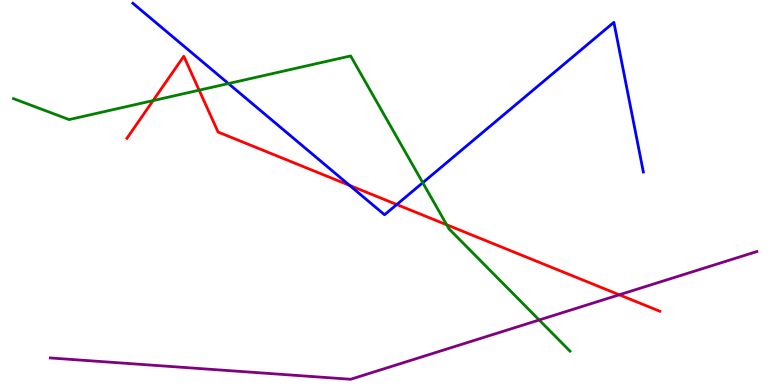[{'lines': ['blue', 'red'], 'intersections': [{'x': 4.51, 'y': 5.18}, {'x': 5.12, 'y': 4.69}]}, {'lines': ['green', 'red'], 'intersections': [{'x': 1.98, 'y': 7.39}, {'x': 2.57, 'y': 7.66}, {'x': 5.76, 'y': 4.16}]}, {'lines': ['purple', 'red'], 'intersections': [{'x': 7.99, 'y': 2.34}]}, {'lines': ['blue', 'green'], 'intersections': [{'x': 2.95, 'y': 7.83}, {'x': 5.46, 'y': 5.25}]}, {'lines': ['blue', 'purple'], 'intersections': []}, {'lines': ['green', 'purple'], 'intersections': [{'x': 6.96, 'y': 1.69}]}]